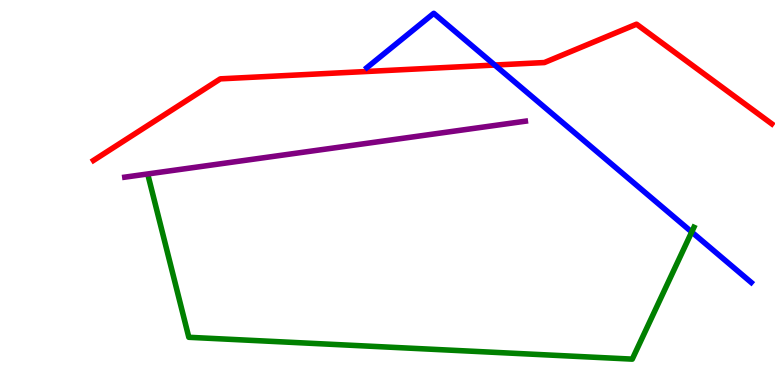[{'lines': ['blue', 'red'], 'intersections': [{'x': 6.38, 'y': 8.31}]}, {'lines': ['green', 'red'], 'intersections': []}, {'lines': ['purple', 'red'], 'intersections': []}, {'lines': ['blue', 'green'], 'intersections': [{'x': 8.93, 'y': 3.97}]}, {'lines': ['blue', 'purple'], 'intersections': []}, {'lines': ['green', 'purple'], 'intersections': []}]